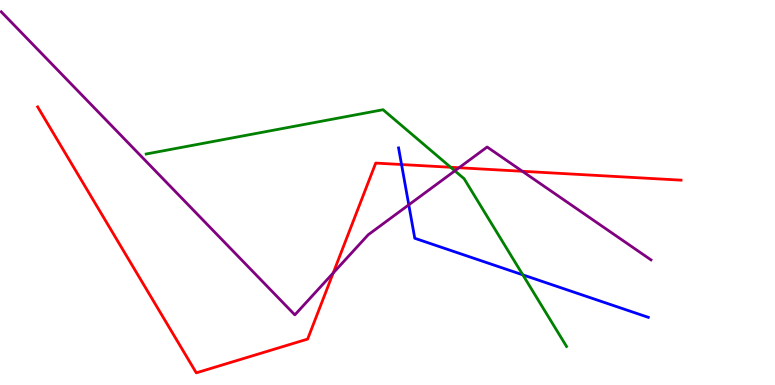[{'lines': ['blue', 'red'], 'intersections': [{'x': 5.18, 'y': 5.73}]}, {'lines': ['green', 'red'], 'intersections': [{'x': 5.82, 'y': 5.66}]}, {'lines': ['purple', 'red'], 'intersections': [{'x': 4.3, 'y': 2.91}, {'x': 5.92, 'y': 5.64}, {'x': 6.74, 'y': 5.55}]}, {'lines': ['blue', 'green'], 'intersections': [{'x': 6.75, 'y': 2.86}]}, {'lines': ['blue', 'purple'], 'intersections': [{'x': 5.27, 'y': 4.68}]}, {'lines': ['green', 'purple'], 'intersections': [{'x': 5.87, 'y': 5.56}]}]